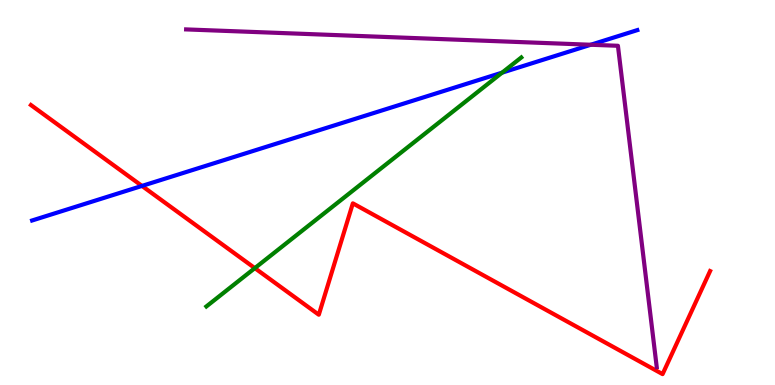[{'lines': ['blue', 'red'], 'intersections': [{'x': 1.83, 'y': 5.17}]}, {'lines': ['green', 'red'], 'intersections': [{'x': 3.29, 'y': 3.04}]}, {'lines': ['purple', 'red'], 'intersections': []}, {'lines': ['blue', 'green'], 'intersections': [{'x': 6.48, 'y': 8.11}]}, {'lines': ['blue', 'purple'], 'intersections': [{'x': 7.62, 'y': 8.84}]}, {'lines': ['green', 'purple'], 'intersections': []}]